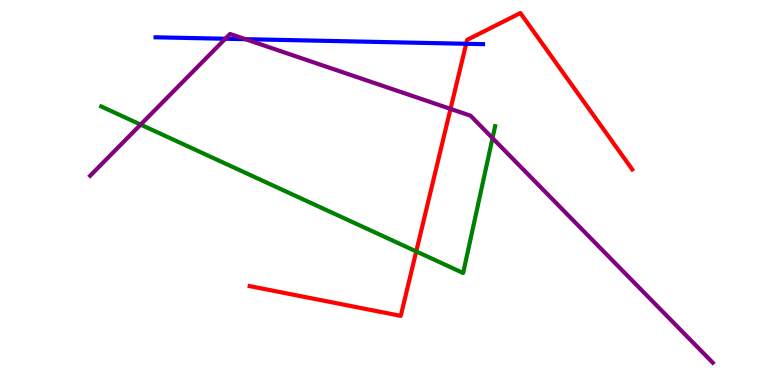[{'lines': ['blue', 'red'], 'intersections': [{'x': 6.02, 'y': 8.86}]}, {'lines': ['green', 'red'], 'intersections': [{'x': 5.37, 'y': 3.47}]}, {'lines': ['purple', 'red'], 'intersections': [{'x': 5.81, 'y': 7.17}]}, {'lines': ['blue', 'green'], 'intersections': []}, {'lines': ['blue', 'purple'], 'intersections': [{'x': 2.91, 'y': 8.99}, {'x': 3.17, 'y': 8.98}]}, {'lines': ['green', 'purple'], 'intersections': [{'x': 1.81, 'y': 6.76}, {'x': 6.36, 'y': 6.41}]}]